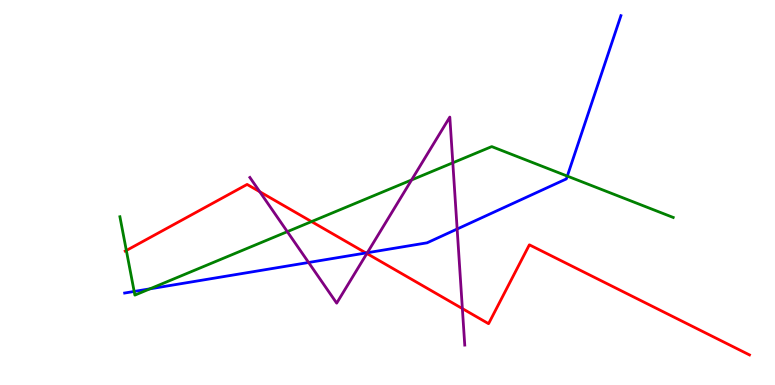[{'lines': ['blue', 'red'], 'intersections': [{'x': 4.72, 'y': 3.43}]}, {'lines': ['green', 'red'], 'intersections': [{'x': 1.63, 'y': 3.49}, {'x': 4.02, 'y': 4.24}]}, {'lines': ['purple', 'red'], 'intersections': [{'x': 3.35, 'y': 5.02}, {'x': 4.73, 'y': 3.42}, {'x': 5.97, 'y': 1.99}]}, {'lines': ['blue', 'green'], 'intersections': [{'x': 1.73, 'y': 2.43}, {'x': 1.93, 'y': 2.5}, {'x': 7.32, 'y': 5.43}]}, {'lines': ['blue', 'purple'], 'intersections': [{'x': 3.98, 'y': 3.18}, {'x': 4.74, 'y': 3.44}, {'x': 5.9, 'y': 4.05}]}, {'lines': ['green', 'purple'], 'intersections': [{'x': 3.71, 'y': 3.98}, {'x': 5.31, 'y': 5.33}, {'x': 5.84, 'y': 5.77}]}]